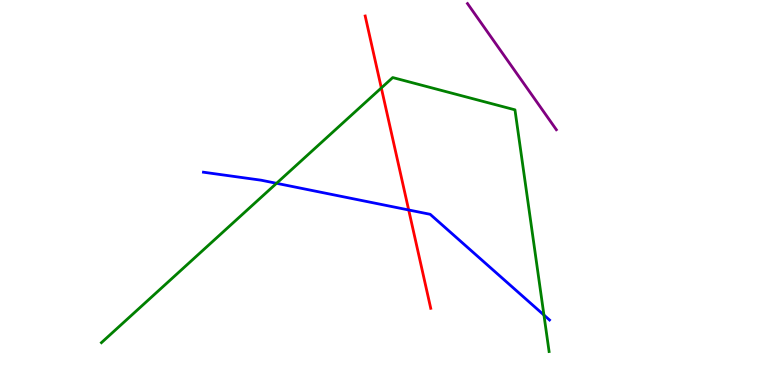[{'lines': ['blue', 'red'], 'intersections': [{'x': 5.27, 'y': 4.55}]}, {'lines': ['green', 'red'], 'intersections': [{'x': 4.92, 'y': 7.72}]}, {'lines': ['purple', 'red'], 'intersections': []}, {'lines': ['blue', 'green'], 'intersections': [{'x': 3.57, 'y': 5.24}, {'x': 7.02, 'y': 1.82}]}, {'lines': ['blue', 'purple'], 'intersections': []}, {'lines': ['green', 'purple'], 'intersections': []}]